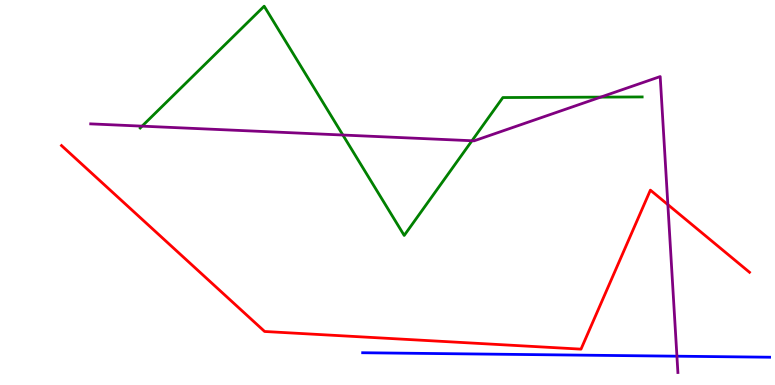[{'lines': ['blue', 'red'], 'intersections': []}, {'lines': ['green', 'red'], 'intersections': []}, {'lines': ['purple', 'red'], 'intersections': [{'x': 8.62, 'y': 4.69}]}, {'lines': ['blue', 'green'], 'intersections': []}, {'lines': ['blue', 'purple'], 'intersections': [{'x': 8.73, 'y': 0.748}]}, {'lines': ['green', 'purple'], 'intersections': [{'x': 1.83, 'y': 6.72}, {'x': 4.42, 'y': 6.49}, {'x': 6.09, 'y': 6.34}, {'x': 7.75, 'y': 7.48}]}]